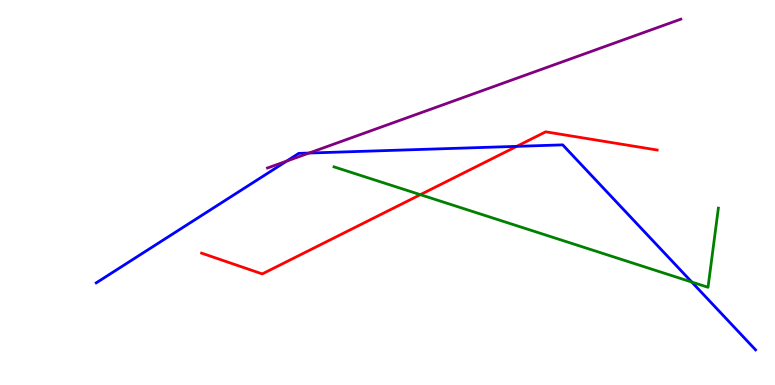[{'lines': ['blue', 'red'], 'intersections': [{'x': 6.67, 'y': 6.2}]}, {'lines': ['green', 'red'], 'intersections': [{'x': 5.42, 'y': 4.94}]}, {'lines': ['purple', 'red'], 'intersections': []}, {'lines': ['blue', 'green'], 'intersections': [{'x': 8.93, 'y': 2.67}]}, {'lines': ['blue', 'purple'], 'intersections': [{'x': 3.7, 'y': 5.82}, {'x': 3.99, 'y': 6.02}]}, {'lines': ['green', 'purple'], 'intersections': []}]